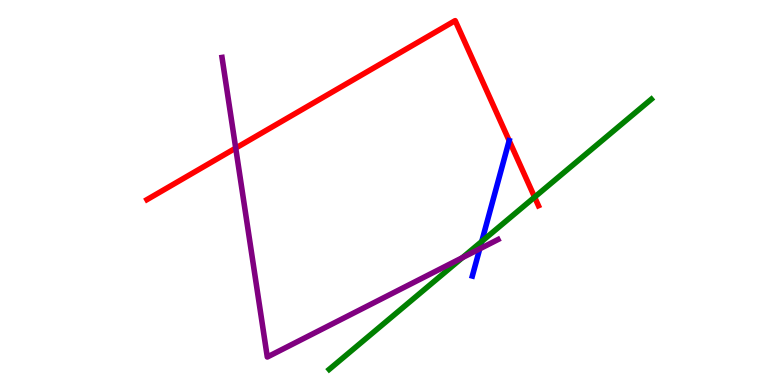[{'lines': ['blue', 'red'], 'intersections': [{'x': 6.57, 'y': 6.35}]}, {'lines': ['green', 'red'], 'intersections': [{'x': 6.9, 'y': 4.88}]}, {'lines': ['purple', 'red'], 'intersections': [{'x': 3.04, 'y': 6.15}]}, {'lines': ['blue', 'green'], 'intersections': [{'x': 6.22, 'y': 3.73}]}, {'lines': ['blue', 'purple'], 'intersections': [{'x': 6.19, 'y': 3.54}]}, {'lines': ['green', 'purple'], 'intersections': [{'x': 5.97, 'y': 3.31}]}]